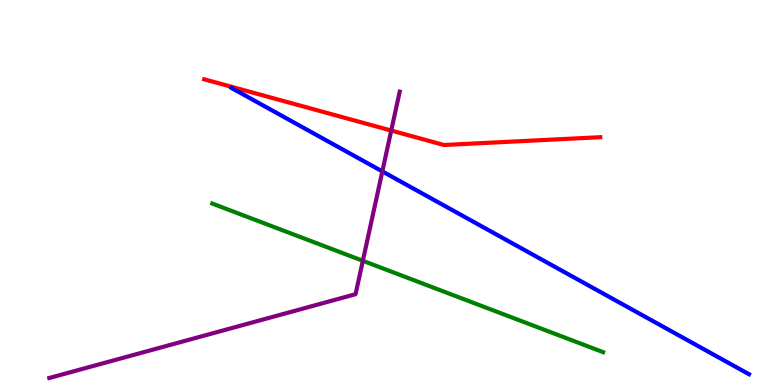[{'lines': ['blue', 'red'], 'intersections': []}, {'lines': ['green', 'red'], 'intersections': []}, {'lines': ['purple', 'red'], 'intersections': [{'x': 5.05, 'y': 6.61}]}, {'lines': ['blue', 'green'], 'intersections': []}, {'lines': ['blue', 'purple'], 'intersections': [{'x': 4.93, 'y': 5.55}]}, {'lines': ['green', 'purple'], 'intersections': [{'x': 4.68, 'y': 3.23}]}]